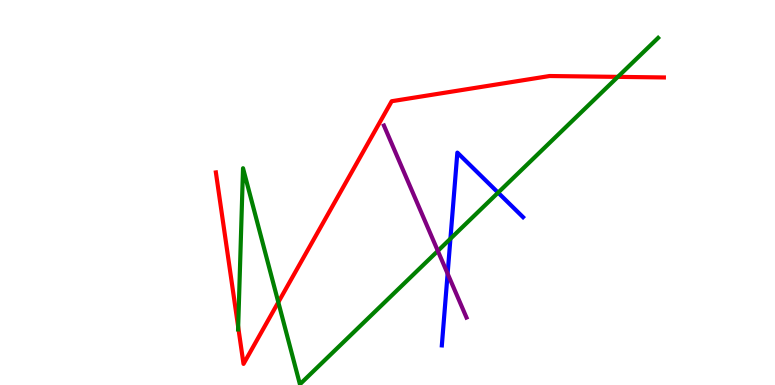[{'lines': ['blue', 'red'], 'intersections': []}, {'lines': ['green', 'red'], 'intersections': [{'x': 3.07, 'y': 1.51}, {'x': 3.59, 'y': 2.15}, {'x': 7.97, 'y': 8.0}]}, {'lines': ['purple', 'red'], 'intersections': []}, {'lines': ['blue', 'green'], 'intersections': [{'x': 5.81, 'y': 3.8}, {'x': 6.43, 'y': 5.0}]}, {'lines': ['blue', 'purple'], 'intersections': [{'x': 5.78, 'y': 2.89}]}, {'lines': ['green', 'purple'], 'intersections': [{'x': 5.65, 'y': 3.48}]}]